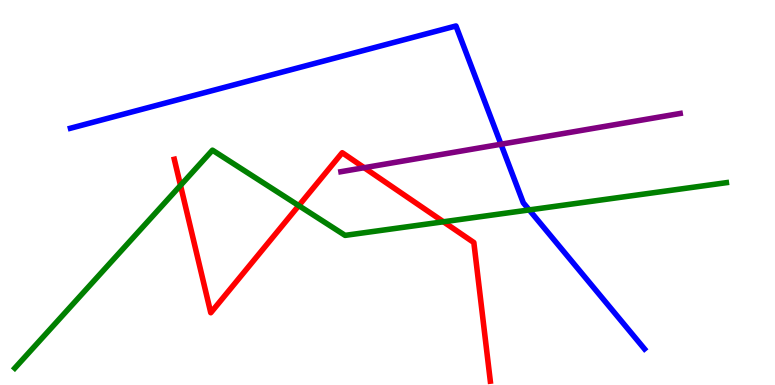[{'lines': ['blue', 'red'], 'intersections': []}, {'lines': ['green', 'red'], 'intersections': [{'x': 2.33, 'y': 5.18}, {'x': 3.86, 'y': 4.66}, {'x': 5.72, 'y': 4.24}]}, {'lines': ['purple', 'red'], 'intersections': [{'x': 4.7, 'y': 5.64}]}, {'lines': ['blue', 'green'], 'intersections': [{'x': 6.83, 'y': 4.55}]}, {'lines': ['blue', 'purple'], 'intersections': [{'x': 6.46, 'y': 6.25}]}, {'lines': ['green', 'purple'], 'intersections': []}]